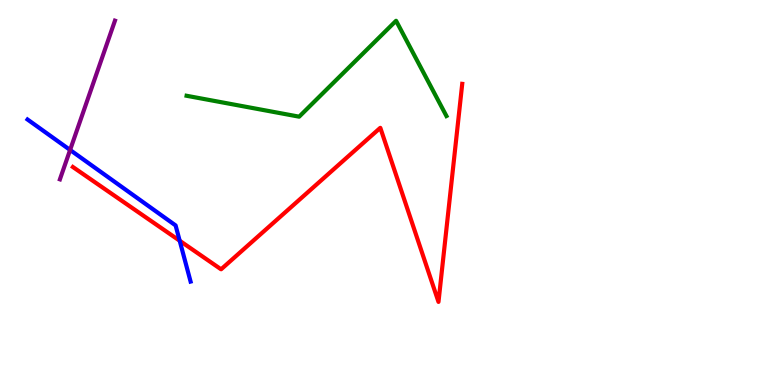[{'lines': ['blue', 'red'], 'intersections': [{'x': 2.32, 'y': 3.75}]}, {'lines': ['green', 'red'], 'intersections': []}, {'lines': ['purple', 'red'], 'intersections': []}, {'lines': ['blue', 'green'], 'intersections': []}, {'lines': ['blue', 'purple'], 'intersections': [{'x': 0.905, 'y': 6.1}]}, {'lines': ['green', 'purple'], 'intersections': []}]